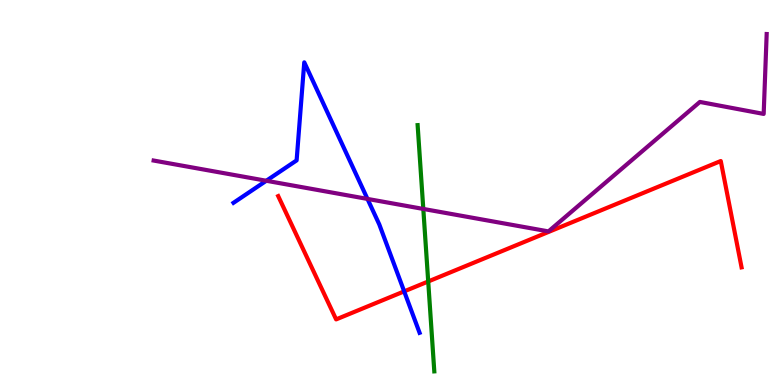[{'lines': ['blue', 'red'], 'intersections': [{'x': 5.22, 'y': 2.43}]}, {'lines': ['green', 'red'], 'intersections': [{'x': 5.53, 'y': 2.69}]}, {'lines': ['purple', 'red'], 'intersections': []}, {'lines': ['blue', 'green'], 'intersections': []}, {'lines': ['blue', 'purple'], 'intersections': [{'x': 3.44, 'y': 5.3}, {'x': 4.74, 'y': 4.83}]}, {'lines': ['green', 'purple'], 'intersections': [{'x': 5.46, 'y': 4.57}]}]